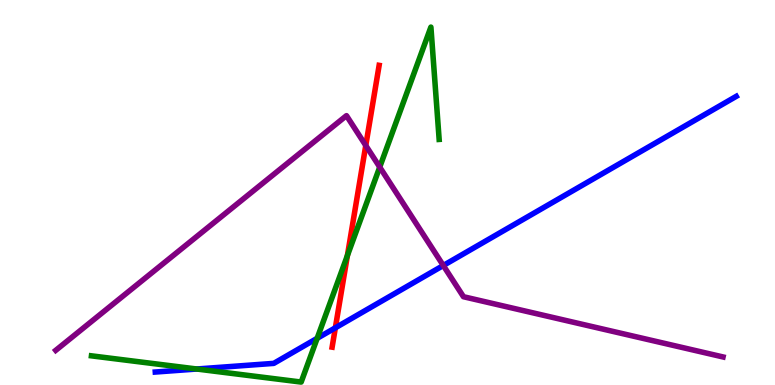[{'lines': ['blue', 'red'], 'intersections': [{'x': 4.33, 'y': 1.49}]}, {'lines': ['green', 'red'], 'intersections': [{'x': 4.48, 'y': 3.36}]}, {'lines': ['purple', 'red'], 'intersections': [{'x': 4.72, 'y': 6.22}]}, {'lines': ['blue', 'green'], 'intersections': [{'x': 2.54, 'y': 0.415}, {'x': 4.09, 'y': 1.21}]}, {'lines': ['blue', 'purple'], 'intersections': [{'x': 5.72, 'y': 3.1}]}, {'lines': ['green', 'purple'], 'intersections': [{'x': 4.9, 'y': 5.66}]}]